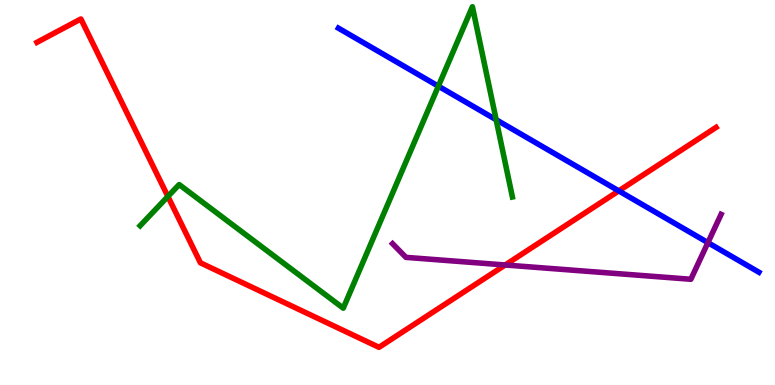[{'lines': ['blue', 'red'], 'intersections': [{'x': 7.98, 'y': 5.04}]}, {'lines': ['green', 'red'], 'intersections': [{'x': 2.17, 'y': 4.9}]}, {'lines': ['purple', 'red'], 'intersections': [{'x': 6.52, 'y': 3.12}]}, {'lines': ['blue', 'green'], 'intersections': [{'x': 5.66, 'y': 7.76}, {'x': 6.4, 'y': 6.89}]}, {'lines': ['blue', 'purple'], 'intersections': [{'x': 9.13, 'y': 3.7}]}, {'lines': ['green', 'purple'], 'intersections': []}]